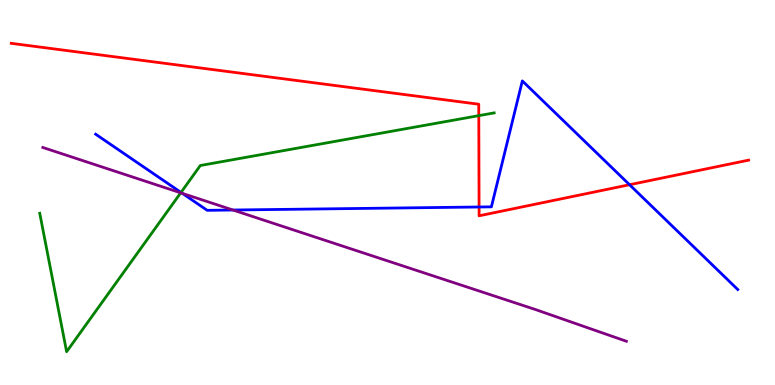[{'lines': ['blue', 'red'], 'intersections': [{'x': 6.18, 'y': 4.62}, {'x': 8.12, 'y': 5.2}]}, {'lines': ['green', 'red'], 'intersections': [{'x': 6.18, 'y': 7.0}]}, {'lines': ['purple', 'red'], 'intersections': []}, {'lines': ['blue', 'green'], 'intersections': [{'x': 2.34, 'y': 5.0}]}, {'lines': ['blue', 'purple'], 'intersections': [{'x': 2.35, 'y': 4.98}, {'x': 3.01, 'y': 4.55}]}, {'lines': ['green', 'purple'], 'intersections': [{'x': 2.33, 'y': 4.99}]}]